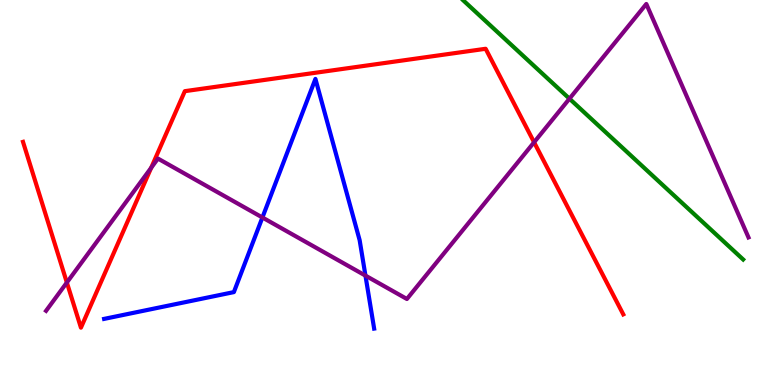[{'lines': ['blue', 'red'], 'intersections': []}, {'lines': ['green', 'red'], 'intersections': []}, {'lines': ['purple', 'red'], 'intersections': [{'x': 0.863, 'y': 2.66}, {'x': 1.95, 'y': 5.64}, {'x': 6.89, 'y': 6.3}]}, {'lines': ['blue', 'green'], 'intersections': []}, {'lines': ['blue', 'purple'], 'intersections': [{'x': 3.39, 'y': 4.35}, {'x': 4.72, 'y': 2.84}]}, {'lines': ['green', 'purple'], 'intersections': [{'x': 7.35, 'y': 7.44}]}]